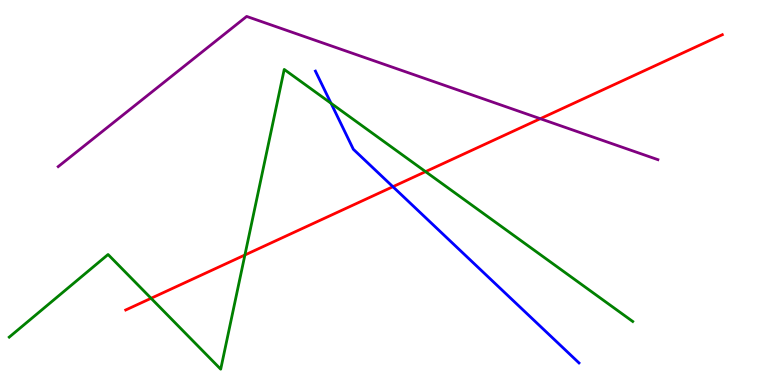[{'lines': ['blue', 'red'], 'intersections': [{'x': 5.07, 'y': 5.15}]}, {'lines': ['green', 'red'], 'intersections': [{'x': 1.95, 'y': 2.25}, {'x': 3.16, 'y': 3.38}, {'x': 5.49, 'y': 5.54}]}, {'lines': ['purple', 'red'], 'intersections': [{'x': 6.97, 'y': 6.92}]}, {'lines': ['blue', 'green'], 'intersections': [{'x': 4.27, 'y': 7.32}]}, {'lines': ['blue', 'purple'], 'intersections': []}, {'lines': ['green', 'purple'], 'intersections': []}]